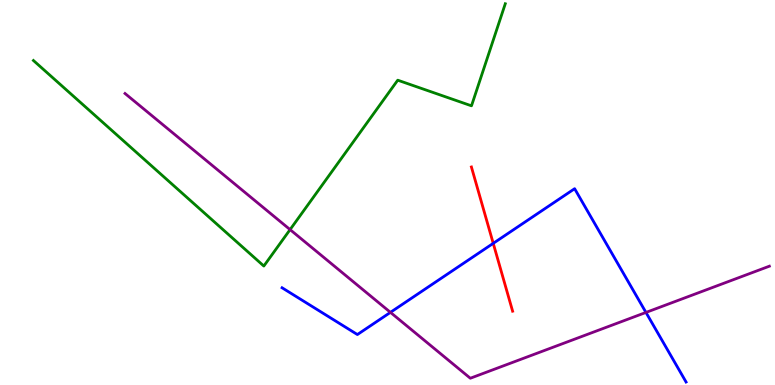[{'lines': ['blue', 'red'], 'intersections': [{'x': 6.36, 'y': 3.68}]}, {'lines': ['green', 'red'], 'intersections': []}, {'lines': ['purple', 'red'], 'intersections': []}, {'lines': ['blue', 'green'], 'intersections': []}, {'lines': ['blue', 'purple'], 'intersections': [{'x': 5.04, 'y': 1.89}, {'x': 8.33, 'y': 1.88}]}, {'lines': ['green', 'purple'], 'intersections': [{'x': 3.74, 'y': 4.04}]}]